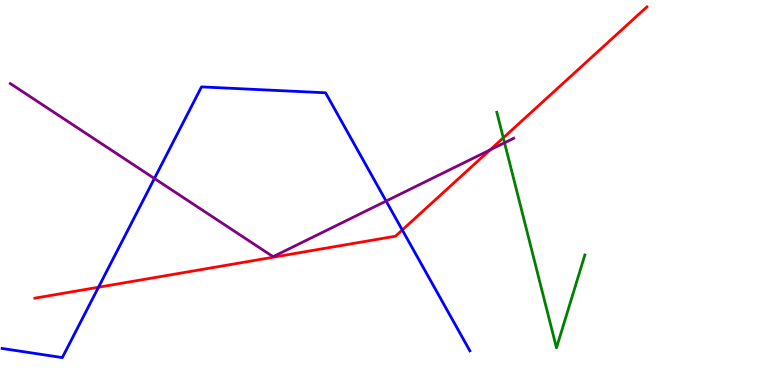[{'lines': ['blue', 'red'], 'intersections': [{'x': 1.27, 'y': 2.54}, {'x': 5.19, 'y': 4.03}]}, {'lines': ['green', 'red'], 'intersections': [{'x': 6.49, 'y': 6.42}]}, {'lines': ['purple', 'red'], 'intersections': [{'x': 6.32, 'y': 6.11}]}, {'lines': ['blue', 'green'], 'intersections': []}, {'lines': ['blue', 'purple'], 'intersections': [{'x': 1.99, 'y': 5.36}, {'x': 4.98, 'y': 4.78}]}, {'lines': ['green', 'purple'], 'intersections': [{'x': 6.51, 'y': 6.29}]}]